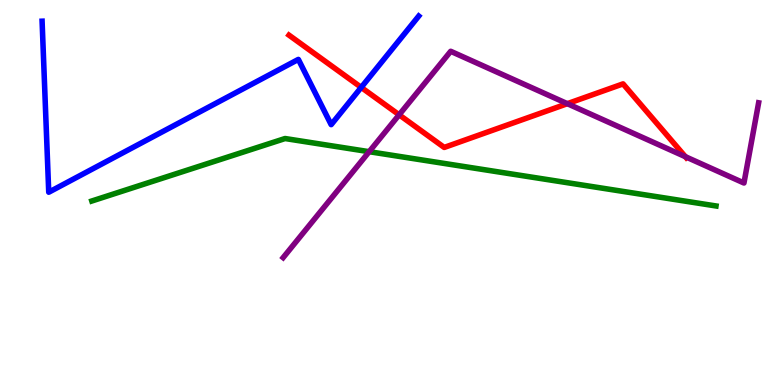[{'lines': ['blue', 'red'], 'intersections': [{'x': 4.66, 'y': 7.73}]}, {'lines': ['green', 'red'], 'intersections': []}, {'lines': ['purple', 'red'], 'intersections': [{'x': 5.15, 'y': 7.02}, {'x': 7.32, 'y': 7.31}, {'x': 8.84, 'y': 5.93}]}, {'lines': ['blue', 'green'], 'intersections': []}, {'lines': ['blue', 'purple'], 'intersections': []}, {'lines': ['green', 'purple'], 'intersections': [{'x': 4.76, 'y': 6.06}]}]